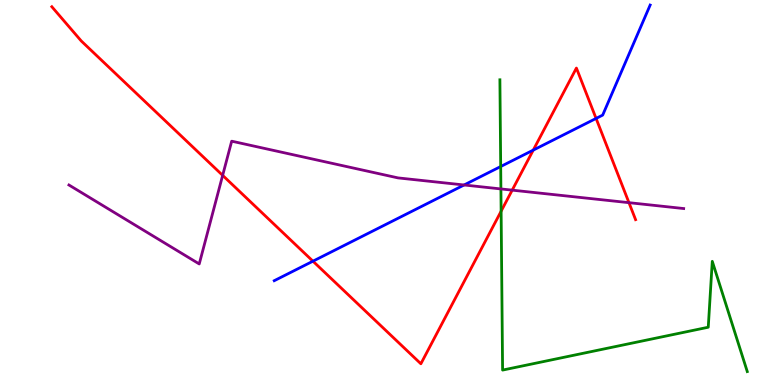[{'lines': ['blue', 'red'], 'intersections': [{'x': 4.04, 'y': 3.22}, {'x': 6.88, 'y': 6.1}, {'x': 7.69, 'y': 6.92}]}, {'lines': ['green', 'red'], 'intersections': [{'x': 6.47, 'y': 4.51}]}, {'lines': ['purple', 'red'], 'intersections': [{'x': 2.87, 'y': 5.45}, {'x': 6.61, 'y': 5.06}, {'x': 8.12, 'y': 4.74}]}, {'lines': ['blue', 'green'], 'intersections': [{'x': 6.46, 'y': 5.67}]}, {'lines': ['blue', 'purple'], 'intersections': [{'x': 5.99, 'y': 5.2}]}, {'lines': ['green', 'purple'], 'intersections': [{'x': 6.46, 'y': 5.09}]}]